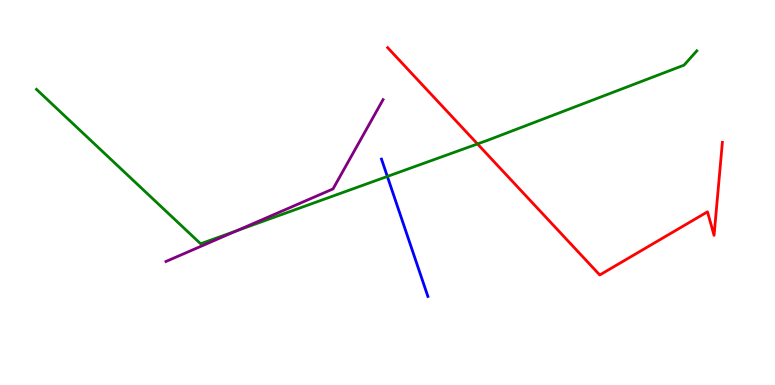[{'lines': ['blue', 'red'], 'intersections': []}, {'lines': ['green', 'red'], 'intersections': [{'x': 6.16, 'y': 6.26}]}, {'lines': ['purple', 'red'], 'intersections': []}, {'lines': ['blue', 'green'], 'intersections': [{'x': 5.0, 'y': 5.42}]}, {'lines': ['blue', 'purple'], 'intersections': []}, {'lines': ['green', 'purple'], 'intersections': [{'x': 3.05, 'y': 4.01}]}]